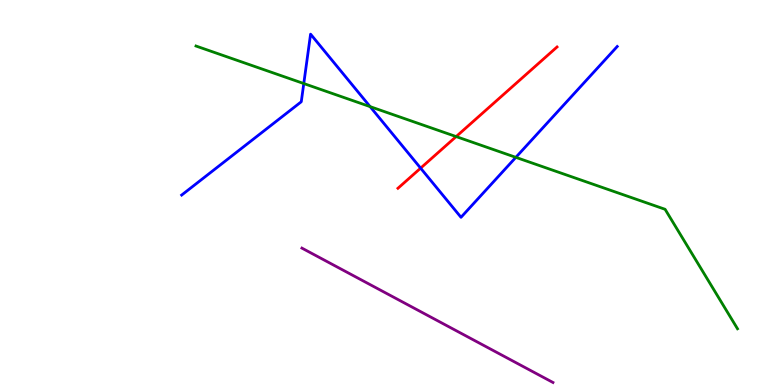[{'lines': ['blue', 'red'], 'intersections': [{'x': 5.43, 'y': 5.63}]}, {'lines': ['green', 'red'], 'intersections': [{'x': 5.89, 'y': 6.45}]}, {'lines': ['purple', 'red'], 'intersections': []}, {'lines': ['blue', 'green'], 'intersections': [{'x': 3.92, 'y': 7.83}, {'x': 4.78, 'y': 7.23}, {'x': 6.66, 'y': 5.91}]}, {'lines': ['blue', 'purple'], 'intersections': []}, {'lines': ['green', 'purple'], 'intersections': []}]